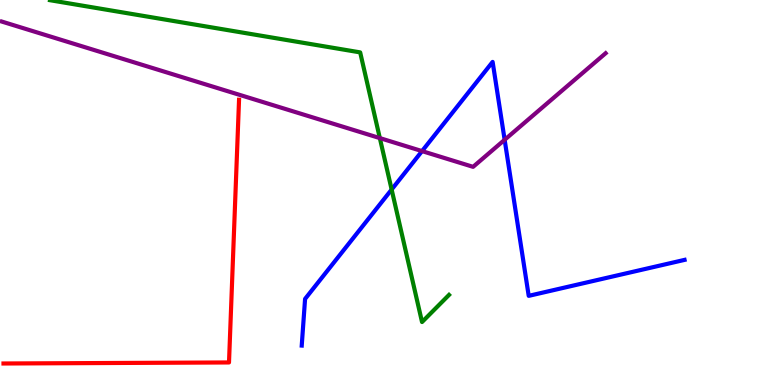[{'lines': ['blue', 'red'], 'intersections': []}, {'lines': ['green', 'red'], 'intersections': []}, {'lines': ['purple', 'red'], 'intersections': []}, {'lines': ['blue', 'green'], 'intersections': [{'x': 5.05, 'y': 5.08}]}, {'lines': ['blue', 'purple'], 'intersections': [{'x': 5.45, 'y': 6.08}, {'x': 6.51, 'y': 6.37}]}, {'lines': ['green', 'purple'], 'intersections': [{'x': 4.9, 'y': 6.41}]}]